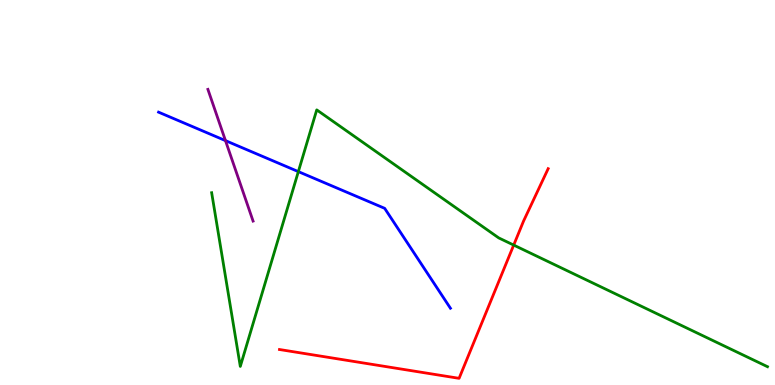[{'lines': ['blue', 'red'], 'intersections': []}, {'lines': ['green', 'red'], 'intersections': [{'x': 6.63, 'y': 3.63}]}, {'lines': ['purple', 'red'], 'intersections': []}, {'lines': ['blue', 'green'], 'intersections': [{'x': 3.85, 'y': 5.54}]}, {'lines': ['blue', 'purple'], 'intersections': [{'x': 2.91, 'y': 6.35}]}, {'lines': ['green', 'purple'], 'intersections': []}]